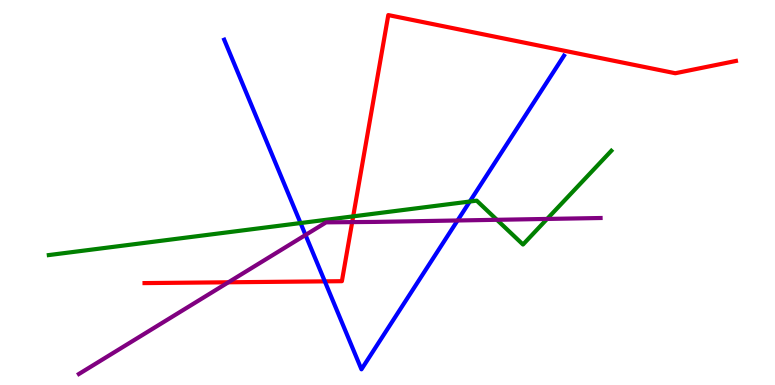[{'lines': ['blue', 'red'], 'intersections': [{'x': 4.19, 'y': 2.69}]}, {'lines': ['green', 'red'], 'intersections': [{'x': 4.56, 'y': 4.38}]}, {'lines': ['purple', 'red'], 'intersections': [{'x': 2.95, 'y': 2.67}, {'x': 4.54, 'y': 4.23}]}, {'lines': ['blue', 'green'], 'intersections': [{'x': 3.88, 'y': 4.21}, {'x': 6.06, 'y': 4.77}]}, {'lines': ['blue', 'purple'], 'intersections': [{'x': 3.94, 'y': 3.9}, {'x': 5.9, 'y': 4.27}]}, {'lines': ['green', 'purple'], 'intersections': [{'x': 6.41, 'y': 4.29}, {'x': 7.06, 'y': 4.31}]}]